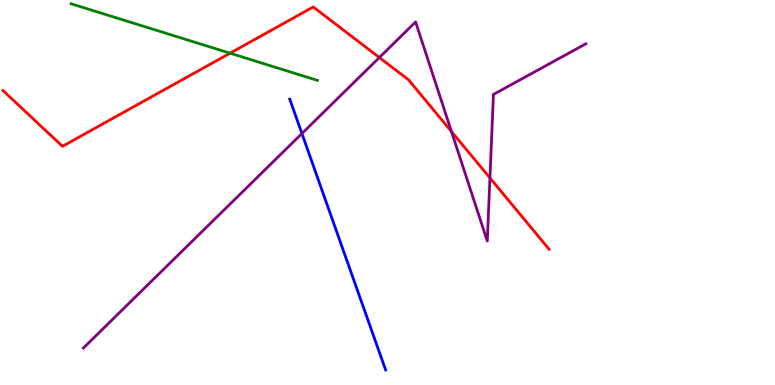[{'lines': ['blue', 'red'], 'intersections': []}, {'lines': ['green', 'red'], 'intersections': [{'x': 2.97, 'y': 8.62}]}, {'lines': ['purple', 'red'], 'intersections': [{'x': 4.89, 'y': 8.51}, {'x': 5.83, 'y': 6.58}, {'x': 6.32, 'y': 5.38}]}, {'lines': ['blue', 'green'], 'intersections': []}, {'lines': ['blue', 'purple'], 'intersections': [{'x': 3.9, 'y': 6.53}]}, {'lines': ['green', 'purple'], 'intersections': []}]